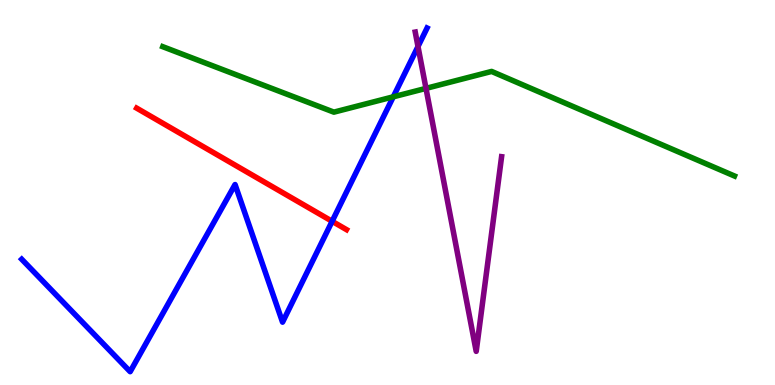[{'lines': ['blue', 'red'], 'intersections': [{'x': 4.29, 'y': 4.25}]}, {'lines': ['green', 'red'], 'intersections': []}, {'lines': ['purple', 'red'], 'intersections': []}, {'lines': ['blue', 'green'], 'intersections': [{'x': 5.07, 'y': 7.49}]}, {'lines': ['blue', 'purple'], 'intersections': [{'x': 5.39, 'y': 8.79}]}, {'lines': ['green', 'purple'], 'intersections': [{'x': 5.5, 'y': 7.7}]}]